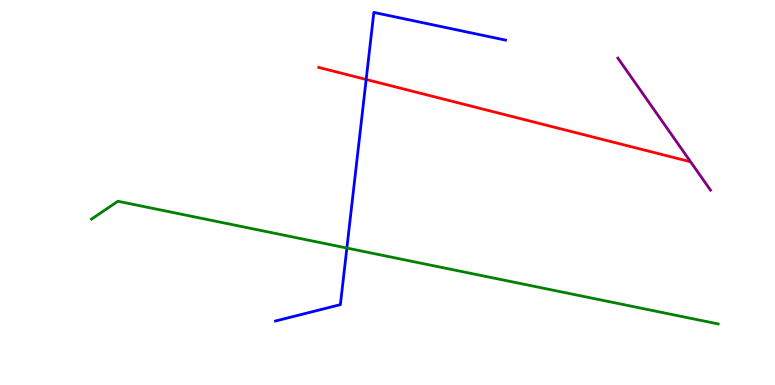[{'lines': ['blue', 'red'], 'intersections': [{'x': 4.72, 'y': 7.94}]}, {'lines': ['green', 'red'], 'intersections': []}, {'lines': ['purple', 'red'], 'intersections': []}, {'lines': ['blue', 'green'], 'intersections': [{'x': 4.48, 'y': 3.56}]}, {'lines': ['blue', 'purple'], 'intersections': []}, {'lines': ['green', 'purple'], 'intersections': []}]